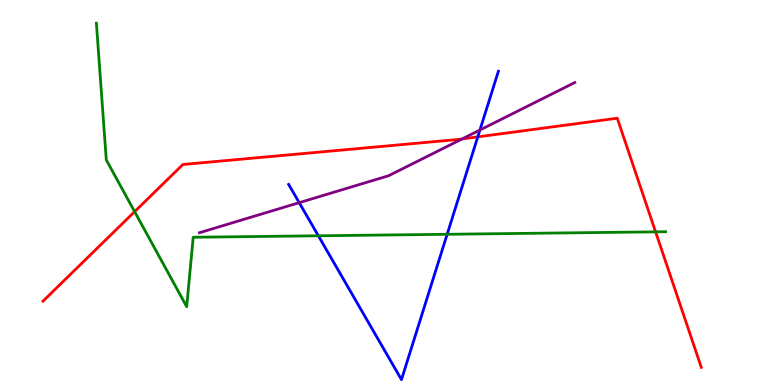[{'lines': ['blue', 'red'], 'intersections': [{'x': 6.16, 'y': 6.44}]}, {'lines': ['green', 'red'], 'intersections': [{'x': 1.74, 'y': 4.5}, {'x': 8.46, 'y': 3.98}]}, {'lines': ['purple', 'red'], 'intersections': [{'x': 5.96, 'y': 6.39}]}, {'lines': ['blue', 'green'], 'intersections': [{'x': 4.11, 'y': 3.88}, {'x': 5.77, 'y': 3.91}]}, {'lines': ['blue', 'purple'], 'intersections': [{'x': 3.86, 'y': 4.74}, {'x': 6.19, 'y': 6.62}]}, {'lines': ['green', 'purple'], 'intersections': []}]